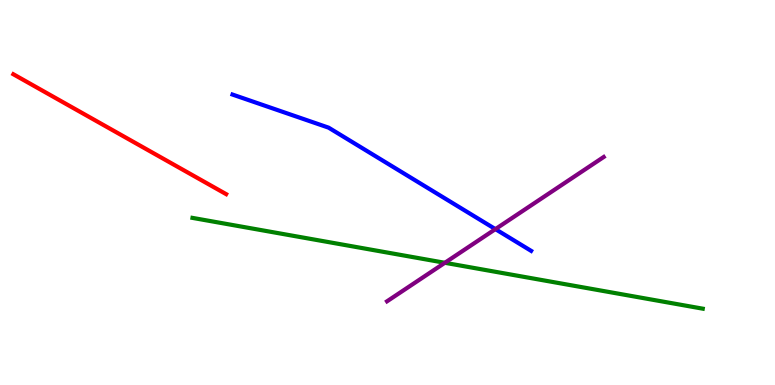[{'lines': ['blue', 'red'], 'intersections': []}, {'lines': ['green', 'red'], 'intersections': []}, {'lines': ['purple', 'red'], 'intersections': []}, {'lines': ['blue', 'green'], 'intersections': []}, {'lines': ['blue', 'purple'], 'intersections': [{'x': 6.39, 'y': 4.05}]}, {'lines': ['green', 'purple'], 'intersections': [{'x': 5.74, 'y': 3.17}]}]